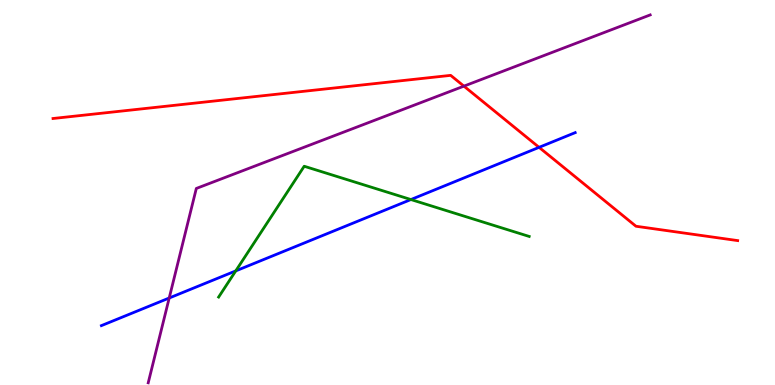[{'lines': ['blue', 'red'], 'intersections': [{'x': 6.96, 'y': 6.17}]}, {'lines': ['green', 'red'], 'intersections': []}, {'lines': ['purple', 'red'], 'intersections': [{'x': 5.99, 'y': 7.76}]}, {'lines': ['blue', 'green'], 'intersections': [{'x': 3.04, 'y': 2.96}, {'x': 5.3, 'y': 4.82}]}, {'lines': ['blue', 'purple'], 'intersections': [{'x': 2.18, 'y': 2.26}]}, {'lines': ['green', 'purple'], 'intersections': []}]